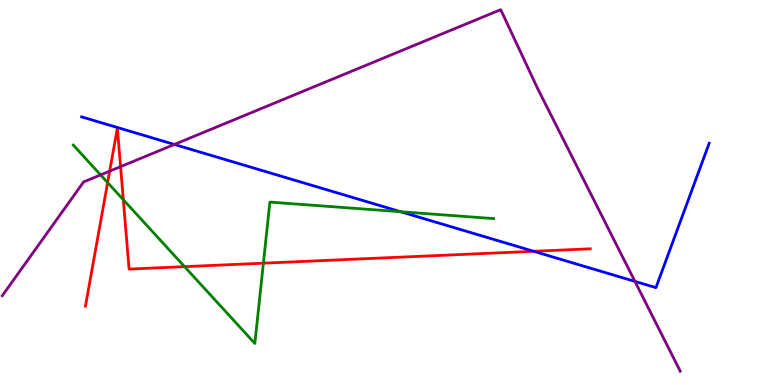[{'lines': ['blue', 'red'], 'intersections': [{'x': 6.89, 'y': 3.47}]}, {'lines': ['green', 'red'], 'intersections': [{'x': 1.39, 'y': 5.26}, {'x': 1.59, 'y': 4.81}, {'x': 2.38, 'y': 3.07}, {'x': 3.4, 'y': 3.16}]}, {'lines': ['purple', 'red'], 'intersections': [{'x': 1.42, 'y': 5.55}, {'x': 1.56, 'y': 5.67}]}, {'lines': ['blue', 'green'], 'intersections': [{'x': 5.17, 'y': 4.5}]}, {'lines': ['blue', 'purple'], 'intersections': [{'x': 2.25, 'y': 6.25}, {'x': 8.19, 'y': 2.69}]}, {'lines': ['green', 'purple'], 'intersections': [{'x': 1.3, 'y': 5.46}]}]